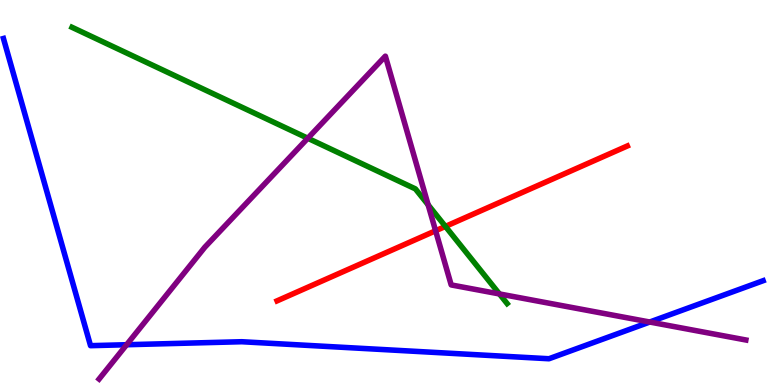[{'lines': ['blue', 'red'], 'intersections': []}, {'lines': ['green', 'red'], 'intersections': [{'x': 5.75, 'y': 4.12}]}, {'lines': ['purple', 'red'], 'intersections': [{'x': 5.62, 'y': 4.01}]}, {'lines': ['blue', 'green'], 'intersections': []}, {'lines': ['blue', 'purple'], 'intersections': [{'x': 1.63, 'y': 1.05}, {'x': 8.38, 'y': 1.64}]}, {'lines': ['green', 'purple'], 'intersections': [{'x': 3.97, 'y': 6.41}, {'x': 5.52, 'y': 4.68}, {'x': 6.44, 'y': 2.37}]}]